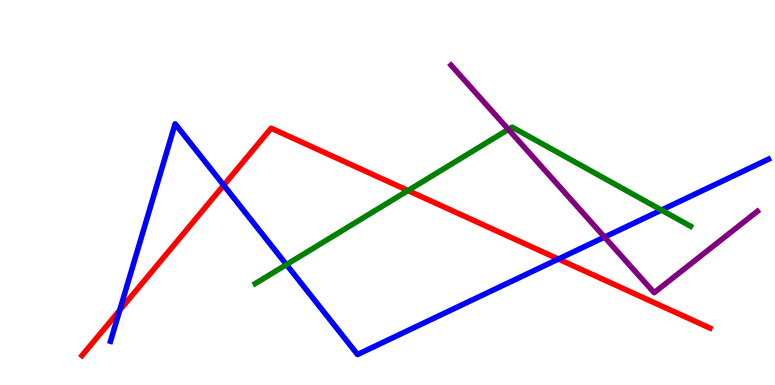[{'lines': ['blue', 'red'], 'intersections': [{'x': 1.54, 'y': 1.94}, {'x': 2.89, 'y': 5.19}, {'x': 7.2, 'y': 3.27}]}, {'lines': ['green', 'red'], 'intersections': [{'x': 5.26, 'y': 5.05}]}, {'lines': ['purple', 'red'], 'intersections': []}, {'lines': ['blue', 'green'], 'intersections': [{'x': 3.7, 'y': 3.13}, {'x': 8.53, 'y': 4.54}]}, {'lines': ['blue', 'purple'], 'intersections': [{'x': 7.8, 'y': 3.84}]}, {'lines': ['green', 'purple'], 'intersections': [{'x': 6.56, 'y': 6.64}]}]